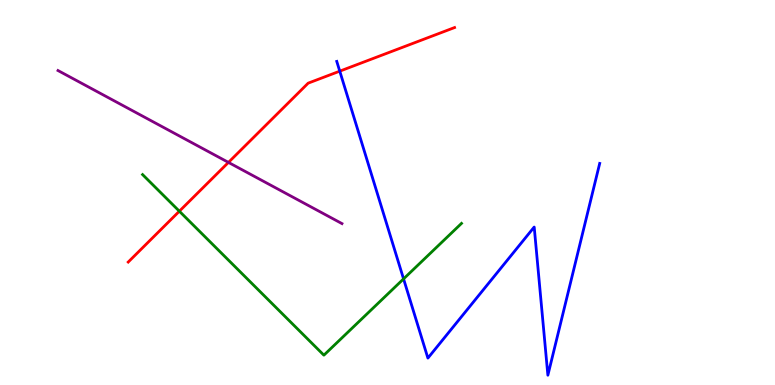[{'lines': ['blue', 'red'], 'intersections': [{'x': 4.38, 'y': 8.15}]}, {'lines': ['green', 'red'], 'intersections': [{'x': 2.31, 'y': 4.51}]}, {'lines': ['purple', 'red'], 'intersections': [{'x': 2.95, 'y': 5.78}]}, {'lines': ['blue', 'green'], 'intersections': [{'x': 5.21, 'y': 2.76}]}, {'lines': ['blue', 'purple'], 'intersections': []}, {'lines': ['green', 'purple'], 'intersections': []}]